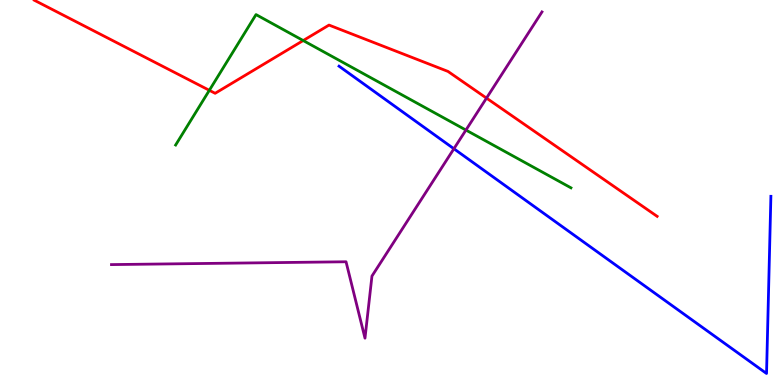[{'lines': ['blue', 'red'], 'intersections': []}, {'lines': ['green', 'red'], 'intersections': [{'x': 2.7, 'y': 7.65}, {'x': 3.91, 'y': 8.95}]}, {'lines': ['purple', 'red'], 'intersections': [{'x': 6.28, 'y': 7.45}]}, {'lines': ['blue', 'green'], 'intersections': []}, {'lines': ['blue', 'purple'], 'intersections': [{'x': 5.86, 'y': 6.14}]}, {'lines': ['green', 'purple'], 'intersections': [{'x': 6.01, 'y': 6.62}]}]